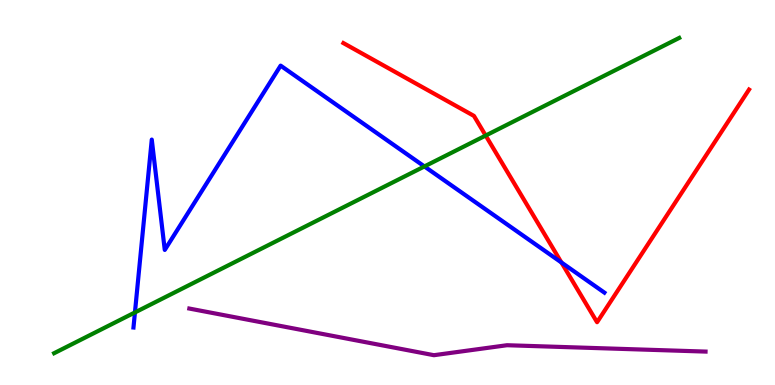[{'lines': ['blue', 'red'], 'intersections': [{'x': 7.24, 'y': 3.18}]}, {'lines': ['green', 'red'], 'intersections': [{'x': 6.27, 'y': 6.48}]}, {'lines': ['purple', 'red'], 'intersections': []}, {'lines': ['blue', 'green'], 'intersections': [{'x': 1.74, 'y': 1.88}, {'x': 5.48, 'y': 5.68}]}, {'lines': ['blue', 'purple'], 'intersections': []}, {'lines': ['green', 'purple'], 'intersections': []}]